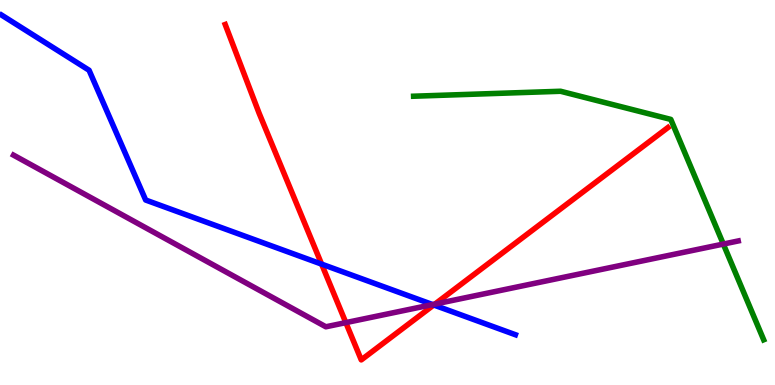[{'lines': ['blue', 'red'], 'intersections': [{'x': 4.15, 'y': 3.14}, {'x': 5.6, 'y': 2.08}]}, {'lines': ['green', 'red'], 'intersections': []}, {'lines': ['purple', 'red'], 'intersections': [{'x': 4.46, 'y': 1.62}, {'x': 5.61, 'y': 2.1}]}, {'lines': ['blue', 'green'], 'intersections': []}, {'lines': ['blue', 'purple'], 'intersections': [{'x': 5.58, 'y': 2.09}]}, {'lines': ['green', 'purple'], 'intersections': [{'x': 9.33, 'y': 3.66}]}]